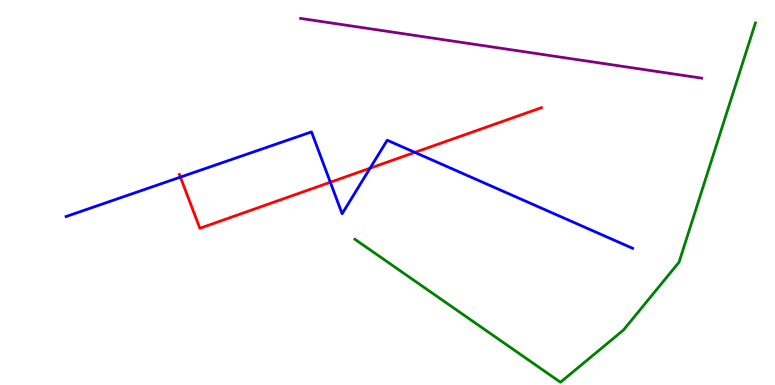[{'lines': ['blue', 'red'], 'intersections': [{'x': 2.33, 'y': 5.4}, {'x': 4.26, 'y': 5.27}, {'x': 4.77, 'y': 5.63}, {'x': 5.35, 'y': 6.04}]}, {'lines': ['green', 'red'], 'intersections': []}, {'lines': ['purple', 'red'], 'intersections': []}, {'lines': ['blue', 'green'], 'intersections': []}, {'lines': ['blue', 'purple'], 'intersections': []}, {'lines': ['green', 'purple'], 'intersections': []}]